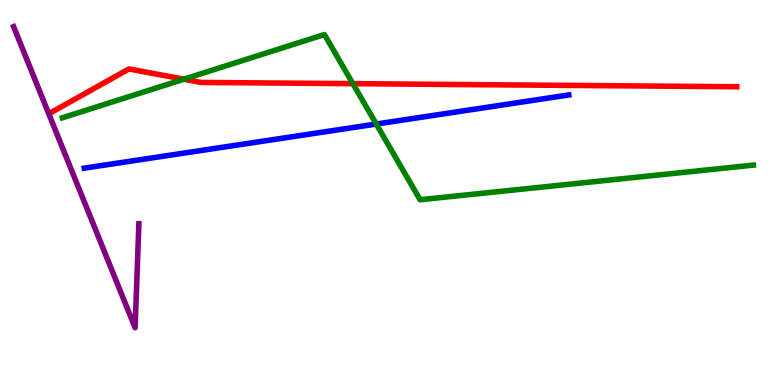[{'lines': ['blue', 'red'], 'intersections': []}, {'lines': ['green', 'red'], 'intersections': [{'x': 2.37, 'y': 7.94}, {'x': 4.55, 'y': 7.83}]}, {'lines': ['purple', 'red'], 'intersections': []}, {'lines': ['blue', 'green'], 'intersections': [{'x': 4.85, 'y': 6.78}]}, {'lines': ['blue', 'purple'], 'intersections': []}, {'lines': ['green', 'purple'], 'intersections': []}]